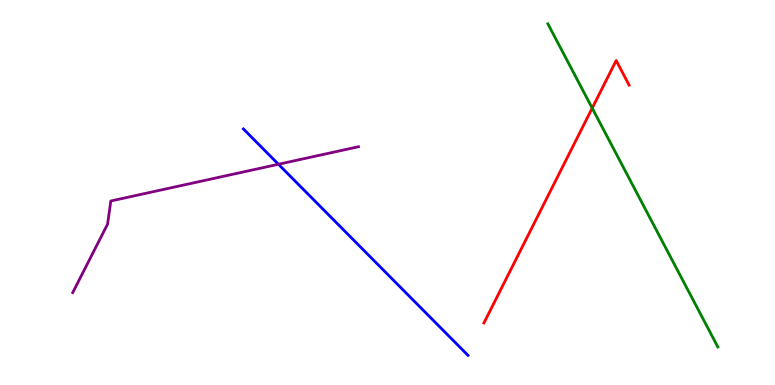[{'lines': ['blue', 'red'], 'intersections': []}, {'lines': ['green', 'red'], 'intersections': [{'x': 7.64, 'y': 7.19}]}, {'lines': ['purple', 'red'], 'intersections': []}, {'lines': ['blue', 'green'], 'intersections': []}, {'lines': ['blue', 'purple'], 'intersections': [{'x': 3.59, 'y': 5.73}]}, {'lines': ['green', 'purple'], 'intersections': []}]